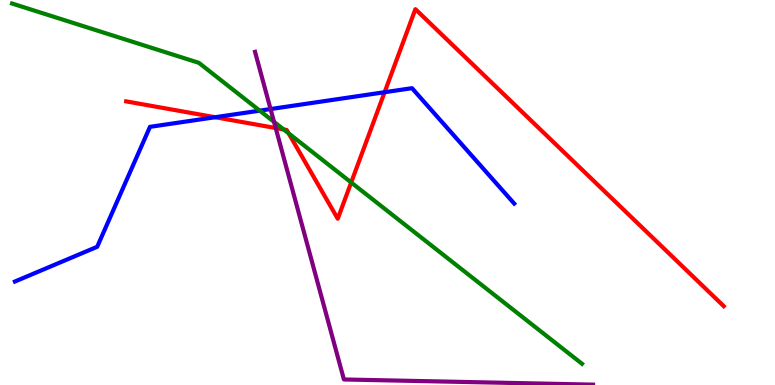[{'lines': ['blue', 'red'], 'intersections': [{'x': 2.78, 'y': 6.96}, {'x': 4.96, 'y': 7.6}]}, {'lines': ['green', 'red'], 'intersections': [{'x': 3.66, 'y': 6.64}, {'x': 3.72, 'y': 6.54}, {'x': 4.53, 'y': 5.26}]}, {'lines': ['purple', 'red'], 'intersections': [{'x': 3.56, 'y': 6.67}]}, {'lines': ['blue', 'green'], 'intersections': [{'x': 3.35, 'y': 7.13}]}, {'lines': ['blue', 'purple'], 'intersections': [{'x': 3.49, 'y': 7.17}]}, {'lines': ['green', 'purple'], 'intersections': [{'x': 3.54, 'y': 6.83}]}]